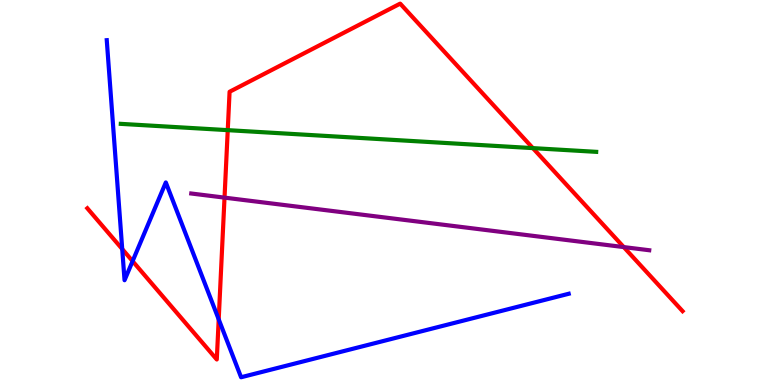[{'lines': ['blue', 'red'], 'intersections': [{'x': 1.58, 'y': 3.53}, {'x': 1.71, 'y': 3.22}, {'x': 2.82, 'y': 1.71}]}, {'lines': ['green', 'red'], 'intersections': [{'x': 2.94, 'y': 6.62}, {'x': 6.88, 'y': 6.15}]}, {'lines': ['purple', 'red'], 'intersections': [{'x': 2.9, 'y': 4.87}, {'x': 8.05, 'y': 3.58}]}, {'lines': ['blue', 'green'], 'intersections': []}, {'lines': ['blue', 'purple'], 'intersections': []}, {'lines': ['green', 'purple'], 'intersections': []}]